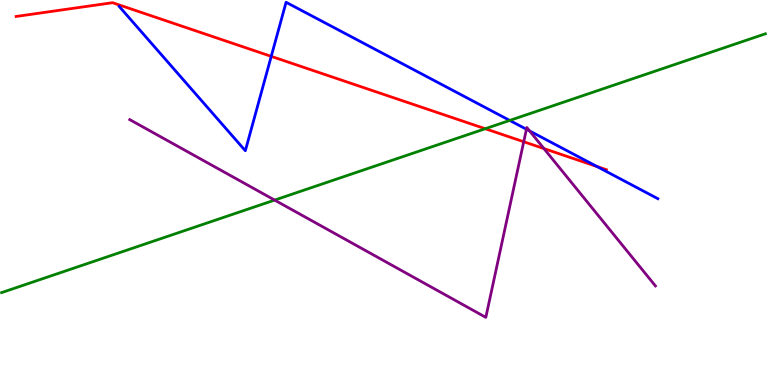[{'lines': ['blue', 'red'], 'intersections': [{'x': 3.5, 'y': 8.54}, {'x': 7.7, 'y': 5.68}]}, {'lines': ['green', 'red'], 'intersections': [{'x': 6.26, 'y': 6.66}]}, {'lines': ['purple', 'red'], 'intersections': [{'x': 6.76, 'y': 6.32}, {'x': 7.02, 'y': 6.14}]}, {'lines': ['blue', 'green'], 'intersections': [{'x': 6.58, 'y': 6.87}]}, {'lines': ['blue', 'purple'], 'intersections': [{'x': 6.79, 'y': 6.64}, {'x': 6.83, 'y': 6.6}]}, {'lines': ['green', 'purple'], 'intersections': [{'x': 3.54, 'y': 4.8}]}]